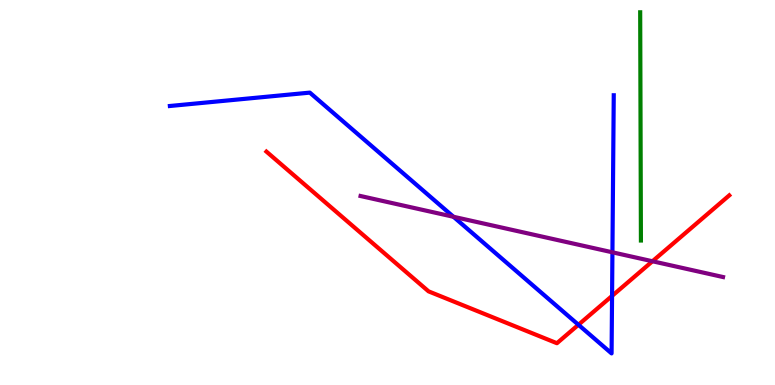[{'lines': ['blue', 'red'], 'intersections': [{'x': 7.46, 'y': 1.56}, {'x': 7.9, 'y': 2.31}]}, {'lines': ['green', 'red'], 'intersections': []}, {'lines': ['purple', 'red'], 'intersections': [{'x': 8.42, 'y': 3.21}]}, {'lines': ['blue', 'green'], 'intersections': []}, {'lines': ['blue', 'purple'], 'intersections': [{'x': 5.85, 'y': 4.37}, {'x': 7.9, 'y': 3.45}]}, {'lines': ['green', 'purple'], 'intersections': []}]